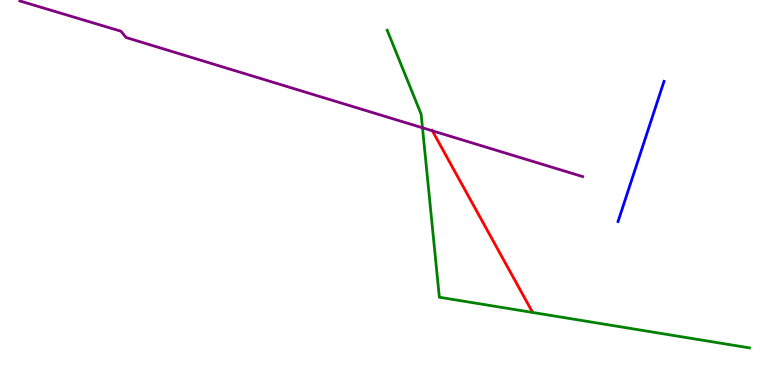[{'lines': ['blue', 'red'], 'intersections': []}, {'lines': ['green', 'red'], 'intersections': []}, {'lines': ['purple', 'red'], 'intersections': [{'x': 5.58, 'y': 6.6}]}, {'lines': ['blue', 'green'], 'intersections': []}, {'lines': ['blue', 'purple'], 'intersections': []}, {'lines': ['green', 'purple'], 'intersections': [{'x': 5.45, 'y': 6.68}]}]